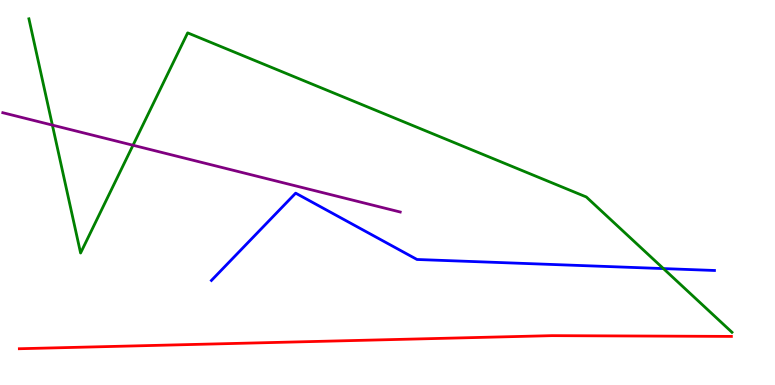[{'lines': ['blue', 'red'], 'intersections': []}, {'lines': ['green', 'red'], 'intersections': []}, {'lines': ['purple', 'red'], 'intersections': []}, {'lines': ['blue', 'green'], 'intersections': [{'x': 8.56, 'y': 3.02}]}, {'lines': ['blue', 'purple'], 'intersections': []}, {'lines': ['green', 'purple'], 'intersections': [{'x': 0.676, 'y': 6.75}, {'x': 1.72, 'y': 6.23}]}]